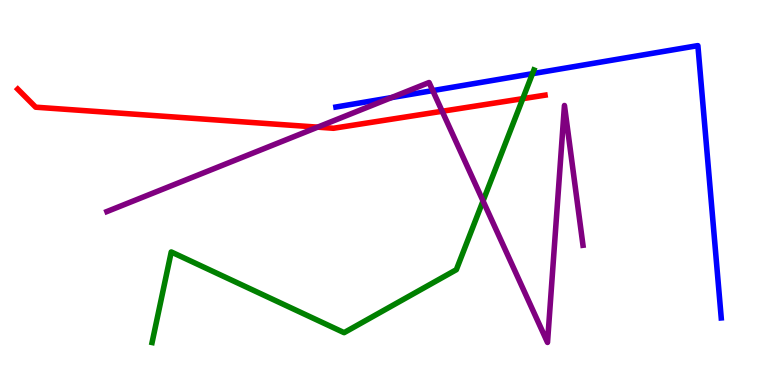[{'lines': ['blue', 'red'], 'intersections': []}, {'lines': ['green', 'red'], 'intersections': [{'x': 6.75, 'y': 7.44}]}, {'lines': ['purple', 'red'], 'intersections': [{'x': 4.1, 'y': 6.7}, {'x': 5.71, 'y': 7.11}]}, {'lines': ['blue', 'green'], 'intersections': [{'x': 6.87, 'y': 8.09}]}, {'lines': ['blue', 'purple'], 'intersections': [{'x': 5.05, 'y': 7.46}, {'x': 5.58, 'y': 7.65}]}, {'lines': ['green', 'purple'], 'intersections': [{'x': 6.23, 'y': 4.78}]}]